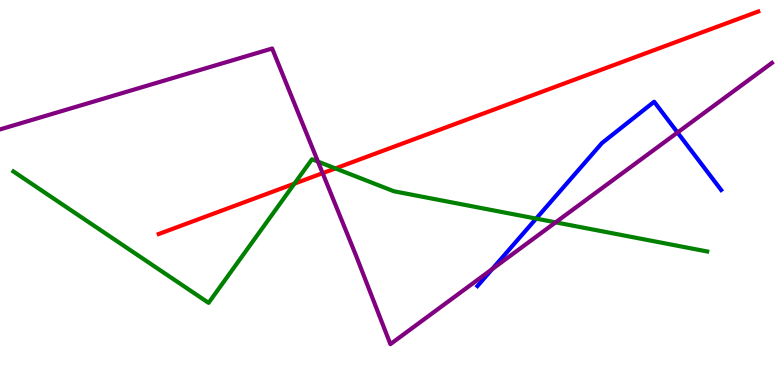[{'lines': ['blue', 'red'], 'intersections': []}, {'lines': ['green', 'red'], 'intersections': [{'x': 3.8, 'y': 5.23}, {'x': 4.33, 'y': 5.63}]}, {'lines': ['purple', 'red'], 'intersections': [{'x': 4.16, 'y': 5.5}]}, {'lines': ['blue', 'green'], 'intersections': [{'x': 6.92, 'y': 4.32}]}, {'lines': ['blue', 'purple'], 'intersections': [{'x': 6.35, 'y': 3.01}, {'x': 8.74, 'y': 6.56}]}, {'lines': ['green', 'purple'], 'intersections': [{'x': 4.1, 'y': 5.8}, {'x': 7.17, 'y': 4.22}]}]